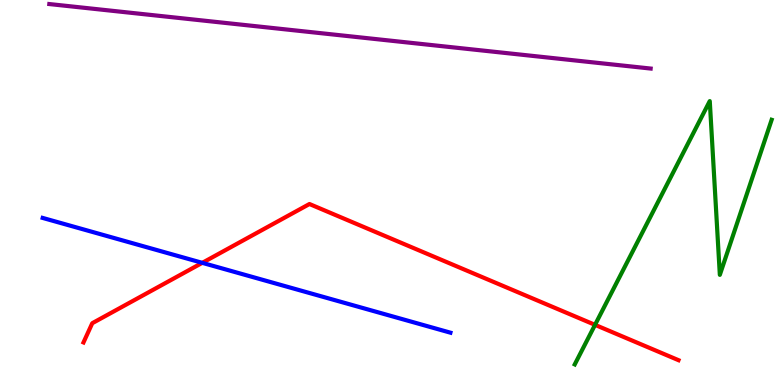[{'lines': ['blue', 'red'], 'intersections': [{'x': 2.61, 'y': 3.17}]}, {'lines': ['green', 'red'], 'intersections': [{'x': 7.68, 'y': 1.56}]}, {'lines': ['purple', 'red'], 'intersections': []}, {'lines': ['blue', 'green'], 'intersections': []}, {'lines': ['blue', 'purple'], 'intersections': []}, {'lines': ['green', 'purple'], 'intersections': []}]